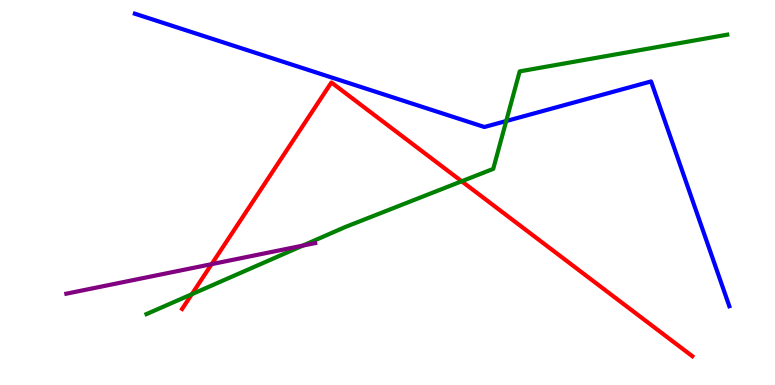[{'lines': ['blue', 'red'], 'intersections': []}, {'lines': ['green', 'red'], 'intersections': [{'x': 2.48, 'y': 2.36}, {'x': 5.96, 'y': 5.29}]}, {'lines': ['purple', 'red'], 'intersections': [{'x': 2.73, 'y': 3.14}]}, {'lines': ['blue', 'green'], 'intersections': [{'x': 6.53, 'y': 6.86}]}, {'lines': ['blue', 'purple'], 'intersections': []}, {'lines': ['green', 'purple'], 'intersections': [{'x': 3.91, 'y': 3.62}]}]